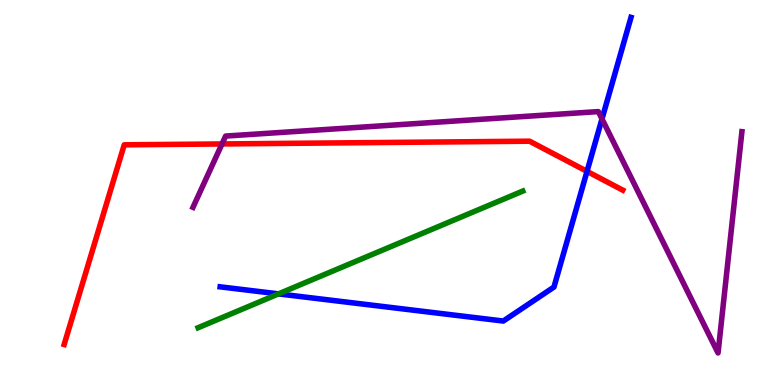[{'lines': ['blue', 'red'], 'intersections': [{'x': 7.57, 'y': 5.55}]}, {'lines': ['green', 'red'], 'intersections': []}, {'lines': ['purple', 'red'], 'intersections': [{'x': 2.86, 'y': 6.26}]}, {'lines': ['blue', 'green'], 'intersections': [{'x': 3.59, 'y': 2.37}]}, {'lines': ['blue', 'purple'], 'intersections': [{'x': 7.77, 'y': 6.91}]}, {'lines': ['green', 'purple'], 'intersections': []}]